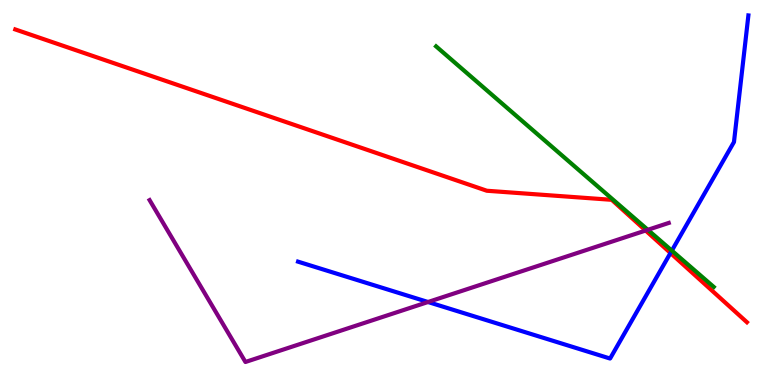[{'lines': ['blue', 'red'], 'intersections': [{'x': 8.65, 'y': 3.43}]}, {'lines': ['green', 'red'], 'intersections': []}, {'lines': ['purple', 'red'], 'intersections': [{'x': 8.33, 'y': 4.01}]}, {'lines': ['blue', 'green'], 'intersections': [{'x': 8.67, 'y': 3.49}]}, {'lines': ['blue', 'purple'], 'intersections': [{'x': 5.52, 'y': 2.16}]}, {'lines': ['green', 'purple'], 'intersections': [{'x': 8.36, 'y': 4.03}]}]